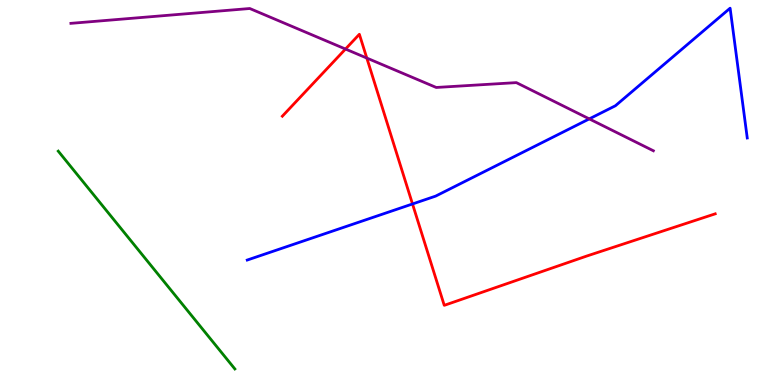[{'lines': ['blue', 'red'], 'intersections': [{'x': 5.32, 'y': 4.7}]}, {'lines': ['green', 'red'], 'intersections': []}, {'lines': ['purple', 'red'], 'intersections': [{'x': 4.46, 'y': 8.73}, {'x': 4.73, 'y': 8.49}]}, {'lines': ['blue', 'green'], 'intersections': []}, {'lines': ['blue', 'purple'], 'intersections': [{'x': 7.6, 'y': 6.91}]}, {'lines': ['green', 'purple'], 'intersections': []}]